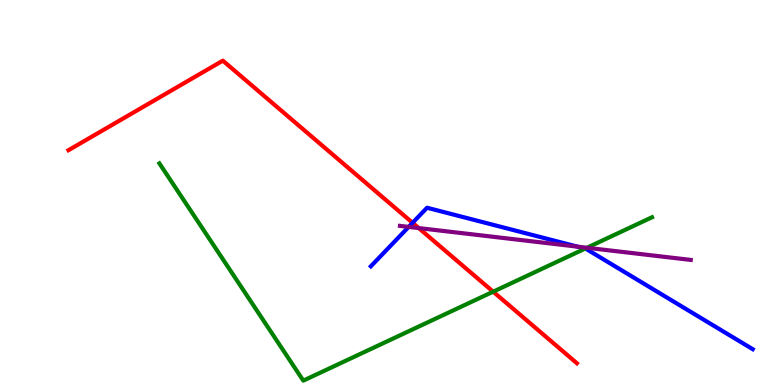[{'lines': ['blue', 'red'], 'intersections': [{'x': 5.32, 'y': 4.21}]}, {'lines': ['green', 'red'], 'intersections': [{'x': 6.36, 'y': 2.42}]}, {'lines': ['purple', 'red'], 'intersections': [{'x': 5.4, 'y': 4.08}]}, {'lines': ['blue', 'green'], 'intersections': [{'x': 7.55, 'y': 3.54}]}, {'lines': ['blue', 'purple'], 'intersections': [{'x': 5.27, 'y': 4.11}, {'x': 7.45, 'y': 3.59}]}, {'lines': ['green', 'purple'], 'intersections': [{'x': 7.57, 'y': 3.56}]}]